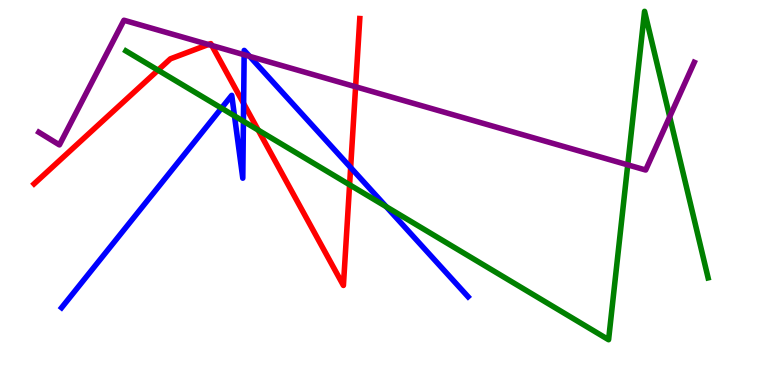[{'lines': ['blue', 'red'], 'intersections': [{'x': 3.14, 'y': 7.31}, {'x': 4.52, 'y': 5.65}]}, {'lines': ['green', 'red'], 'intersections': [{'x': 2.04, 'y': 8.18}, {'x': 3.33, 'y': 6.62}, {'x': 4.51, 'y': 5.2}]}, {'lines': ['purple', 'red'], 'intersections': [{'x': 2.69, 'y': 8.84}, {'x': 2.73, 'y': 8.82}, {'x': 4.59, 'y': 7.75}]}, {'lines': ['blue', 'green'], 'intersections': [{'x': 2.86, 'y': 7.19}, {'x': 3.03, 'y': 6.99}, {'x': 3.14, 'y': 6.85}, {'x': 4.98, 'y': 4.63}]}, {'lines': ['blue', 'purple'], 'intersections': [{'x': 3.15, 'y': 8.58}, {'x': 3.22, 'y': 8.54}]}, {'lines': ['green', 'purple'], 'intersections': [{'x': 8.1, 'y': 5.72}, {'x': 8.64, 'y': 6.97}]}]